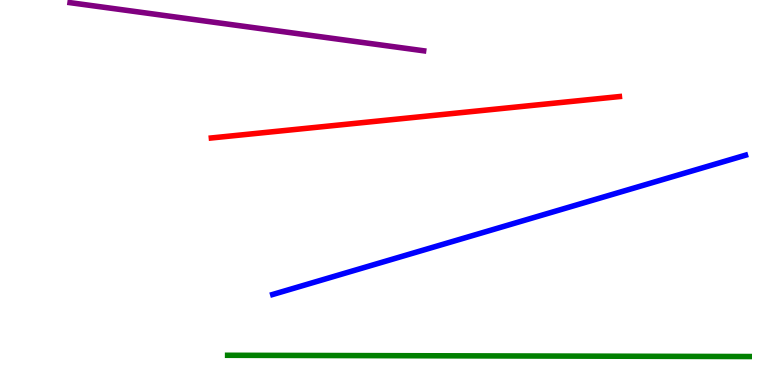[{'lines': ['blue', 'red'], 'intersections': []}, {'lines': ['green', 'red'], 'intersections': []}, {'lines': ['purple', 'red'], 'intersections': []}, {'lines': ['blue', 'green'], 'intersections': []}, {'lines': ['blue', 'purple'], 'intersections': []}, {'lines': ['green', 'purple'], 'intersections': []}]